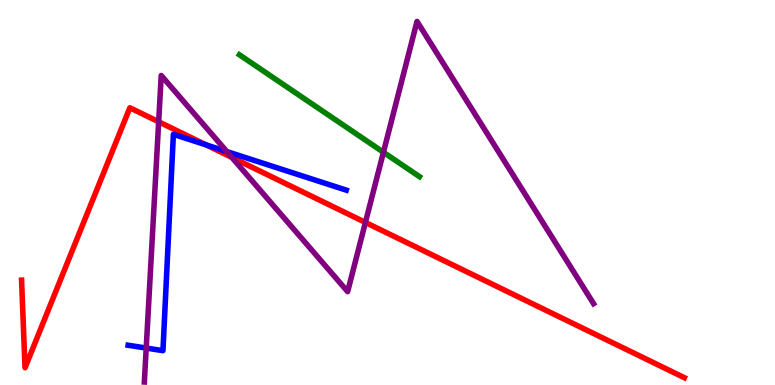[{'lines': ['blue', 'red'], 'intersections': [{'x': 2.66, 'y': 6.24}]}, {'lines': ['green', 'red'], 'intersections': []}, {'lines': ['purple', 'red'], 'intersections': [{'x': 2.05, 'y': 6.84}, {'x': 2.99, 'y': 5.91}, {'x': 4.71, 'y': 4.22}]}, {'lines': ['blue', 'green'], 'intersections': []}, {'lines': ['blue', 'purple'], 'intersections': [{'x': 1.89, 'y': 0.959}, {'x': 2.93, 'y': 6.06}]}, {'lines': ['green', 'purple'], 'intersections': [{'x': 4.95, 'y': 6.05}]}]